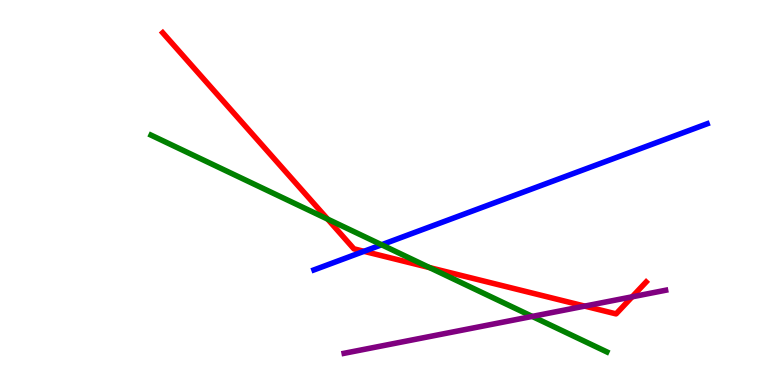[{'lines': ['blue', 'red'], 'intersections': [{'x': 4.7, 'y': 3.47}]}, {'lines': ['green', 'red'], 'intersections': [{'x': 4.23, 'y': 4.31}, {'x': 5.54, 'y': 3.05}]}, {'lines': ['purple', 'red'], 'intersections': [{'x': 7.55, 'y': 2.05}, {'x': 8.16, 'y': 2.29}]}, {'lines': ['blue', 'green'], 'intersections': [{'x': 4.92, 'y': 3.64}]}, {'lines': ['blue', 'purple'], 'intersections': []}, {'lines': ['green', 'purple'], 'intersections': [{'x': 6.87, 'y': 1.78}]}]